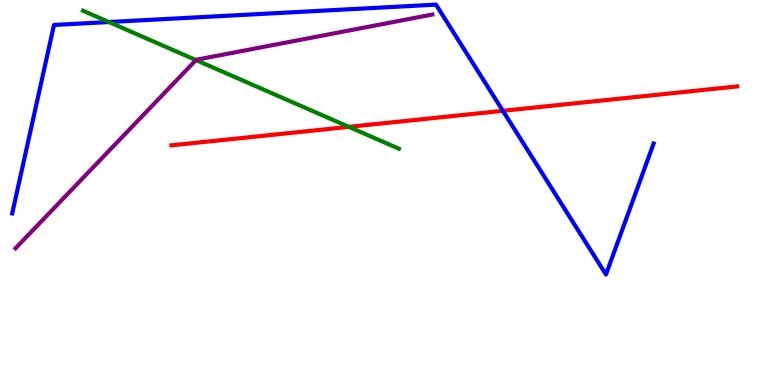[{'lines': ['blue', 'red'], 'intersections': [{'x': 6.49, 'y': 7.12}]}, {'lines': ['green', 'red'], 'intersections': [{'x': 4.5, 'y': 6.7}]}, {'lines': ['purple', 'red'], 'intersections': []}, {'lines': ['blue', 'green'], 'intersections': [{'x': 1.41, 'y': 9.43}]}, {'lines': ['blue', 'purple'], 'intersections': []}, {'lines': ['green', 'purple'], 'intersections': [{'x': 2.53, 'y': 8.44}]}]